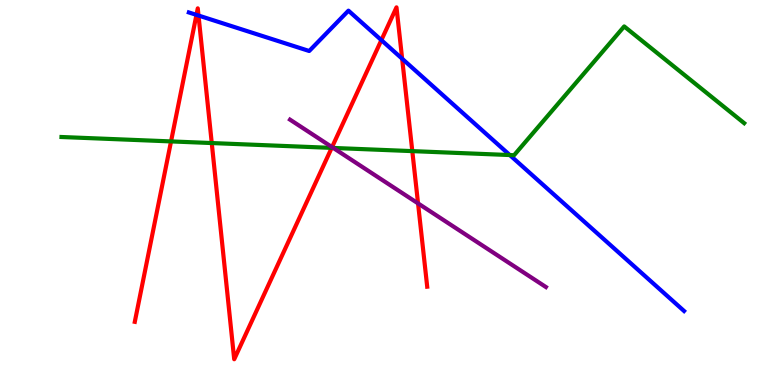[{'lines': ['blue', 'red'], 'intersections': [{'x': 2.53, 'y': 9.61}, {'x': 2.56, 'y': 9.6}, {'x': 4.92, 'y': 8.96}, {'x': 5.19, 'y': 8.47}]}, {'lines': ['green', 'red'], 'intersections': [{'x': 2.21, 'y': 6.33}, {'x': 2.73, 'y': 6.28}, {'x': 4.28, 'y': 6.16}, {'x': 5.32, 'y': 6.07}]}, {'lines': ['purple', 'red'], 'intersections': [{'x': 4.28, 'y': 6.18}, {'x': 5.39, 'y': 4.72}]}, {'lines': ['blue', 'green'], 'intersections': [{'x': 6.58, 'y': 5.97}]}, {'lines': ['blue', 'purple'], 'intersections': []}, {'lines': ['green', 'purple'], 'intersections': [{'x': 4.3, 'y': 6.16}]}]